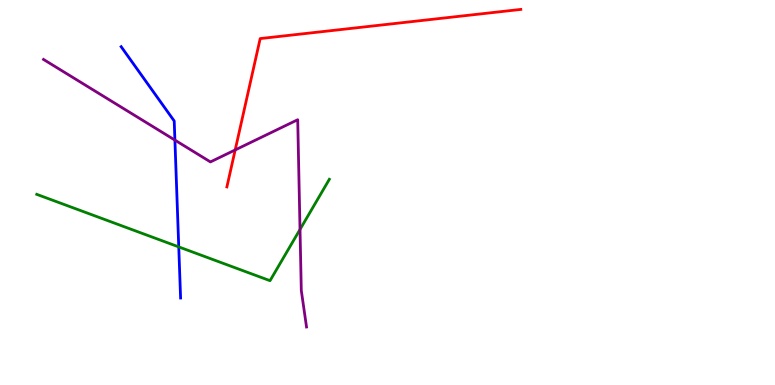[{'lines': ['blue', 'red'], 'intersections': []}, {'lines': ['green', 'red'], 'intersections': []}, {'lines': ['purple', 'red'], 'intersections': [{'x': 3.03, 'y': 6.11}]}, {'lines': ['blue', 'green'], 'intersections': [{'x': 2.31, 'y': 3.59}]}, {'lines': ['blue', 'purple'], 'intersections': [{'x': 2.26, 'y': 6.36}]}, {'lines': ['green', 'purple'], 'intersections': [{'x': 3.87, 'y': 4.04}]}]